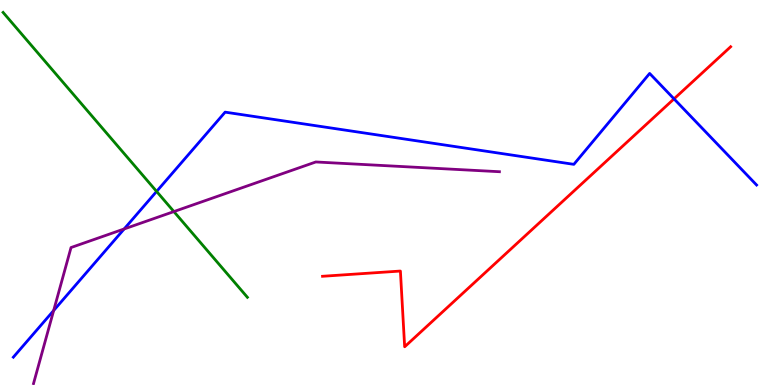[{'lines': ['blue', 'red'], 'intersections': [{'x': 8.7, 'y': 7.43}]}, {'lines': ['green', 'red'], 'intersections': []}, {'lines': ['purple', 'red'], 'intersections': []}, {'lines': ['blue', 'green'], 'intersections': [{'x': 2.02, 'y': 5.03}]}, {'lines': ['blue', 'purple'], 'intersections': [{'x': 0.692, 'y': 1.93}, {'x': 1.6, 'y': 4.05}]}, {'lines': ['green', 'purple'], 'intersections': [{'x': 2.24, 'y': 4.5}]}]